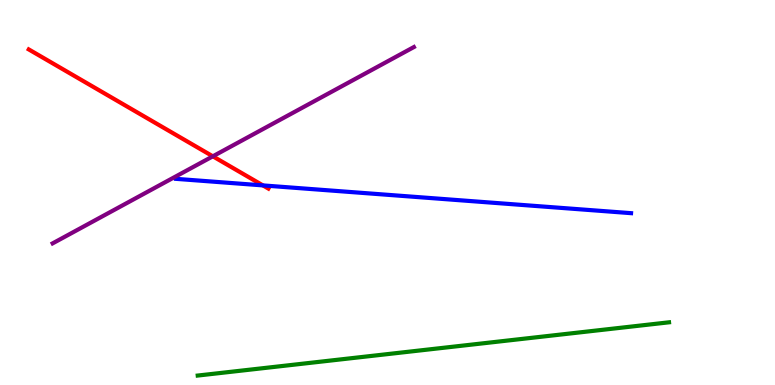[{'lines': ['blue', 'red'], 'intersections': [{'x': 3.39, 'y': 5.18}]}, {'lines': ['green', 'red'], 'intersections': []}, {'lines': ['purple', 'red'], 'intersections': [{'x': 2.75, 'y': 5.94}]}, {'lines': ['blue', 'green'], 'intersections': []}, {'lines': ['blue', 'purple'], 'intersections': []}, {'lines': ['green', 'purple'], 'intersections': []}]